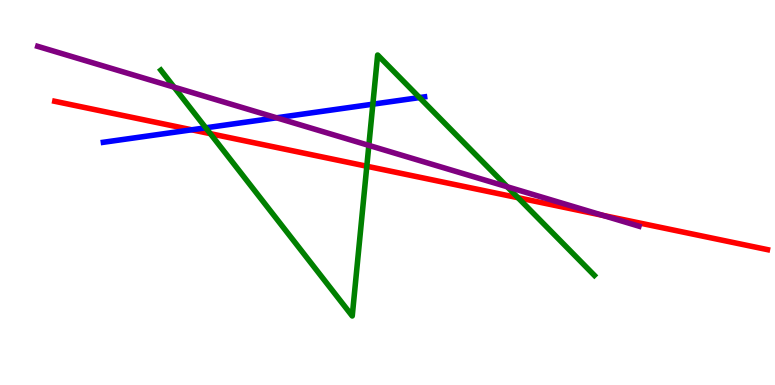[{'lines': ['blue', 'red'], 'intersections': [{'x': 2.47, 'y': 6.63}]}, {'lines': ['green', 'red'], 'intersections': [{'x': 2.71, 'y': 6.53}, {'x': 4.73, 'y': 5.68}, {'x': 6.68, 'y': 4.86}]}, {'lines': ['purple', 'red'], 'intersections': [{'x': 7.78, 'y': 4.41}]}, {'lines': ['blue', 'green'], 'intersections': [{'x': 2.65, 'y': 6.68}, {'x': 4.81, 'y': 7.29}, {'x': 5.41, 'y': 7.47}]}, {'lines': ['blue', 'purple'], 'intersections': [{'x': 3.57, 'y': 6.94}]}, {'lines': ['green', 'purple'], 'intersections': [{'x': 2.25, 'y': 7.74}, {'x': 4.76, 'y': 6.22}, {'x': 6.55, 'y': 5.15}]}]